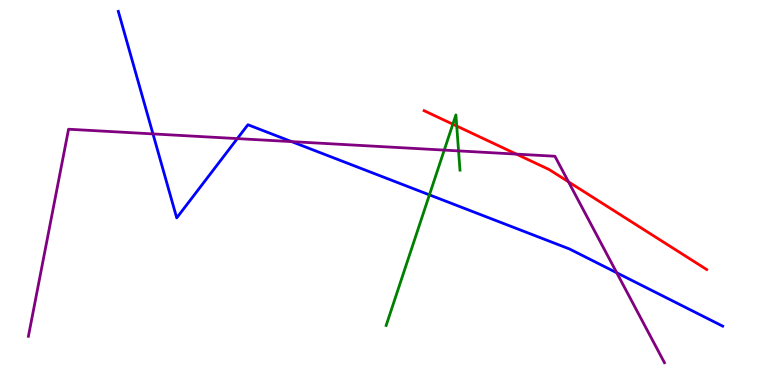[{'lines': ['blue', 'red'], 'intersections': []}, {'lines': ['green', 'red'], 'intersections': [{'x': 5.84, 'y': 6.77}, {'x': 5.89, 'y': 6.73}]}, {'lines': ['purple', 'red'], 'intersections': [{'x': 6.66, 'y': 6.0}, {'x': 7.34, 'y': 5.28}]}, {'lines': ['blue', 'green'], 'intersections': [{'x': 5.54, 'y': 4.94}]}, {'lines': ['blue', 'purple'], 'intersections': [{'x': 1.97, 'y': 6.52}, {'x': 3.06, 'y': 6.4}, {'x': 3.76, 'y': 6.32}, {'x': 7.96, 'y': 2.92}]}, {'lines': ['green', 'purple'], 'intersections': [{'x': 5.73, 'y': 6.1}, {'x': 5.92, 'y': 6.08}]}]